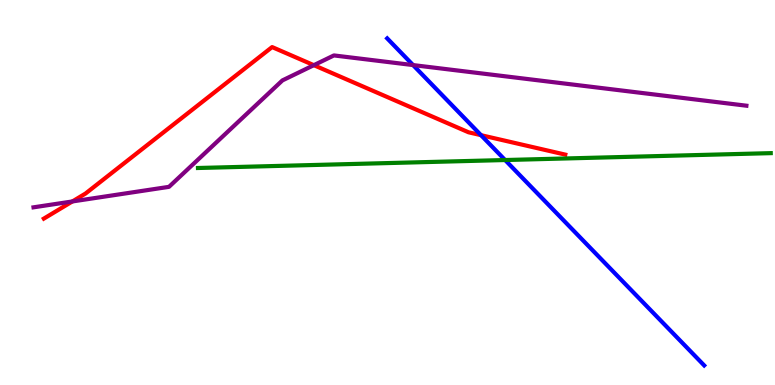[{'lines': ['blue', 'red'], 'intersections': [{'x': 6.21, 'y': 6.49}]}, {'lines': ['green', 'red'], 'intersections': []}, {'lines': ['purple', 'red'], 'intersections': [{'x': 0.934, 'y': 4.77}, {'x': 4.05, 'y': 8.31}]}, {'lines': ['blue', 'green'], 'intersections': [{'x': 6.52, 'y': 5.84}]}, {'lines': ['blue', 'purple'], 'intersections': [{'x': 5.33, 'y': 8.31}]}, {'lines': ['green', 'purple'], 'intersections': []}]